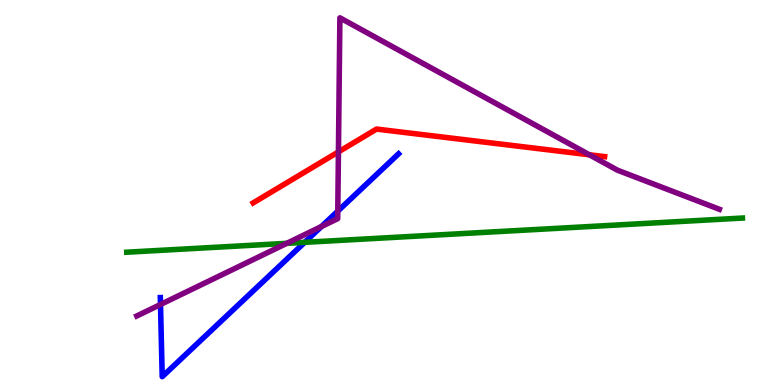[{'lines': ['blue', 'red'], 'intersections': []}, {'lines': ['green', 'red'], 'intersections': []}, {'lines': ['purple', 'red'], 'intersections': [{'x': 4.37, 'y': 6.06}, {'x': 7.61, 'y': 5.98}]}, {'lines': ['blue', 'green'], 'intersections': [{'x': 3.93, 'y': 3.71}]}, {'lines': ['blue', 'purple'], 'intersections': [{'x': 2.07, 'y': 2.09}, {'x': 4.15, 'y': 4.12}, {'x': 4.36, 'y': 4.52}]}, {'lines': ['green', 'purple'], 'intersections': [{'x': 3.7, 'y': 3.68}]}]